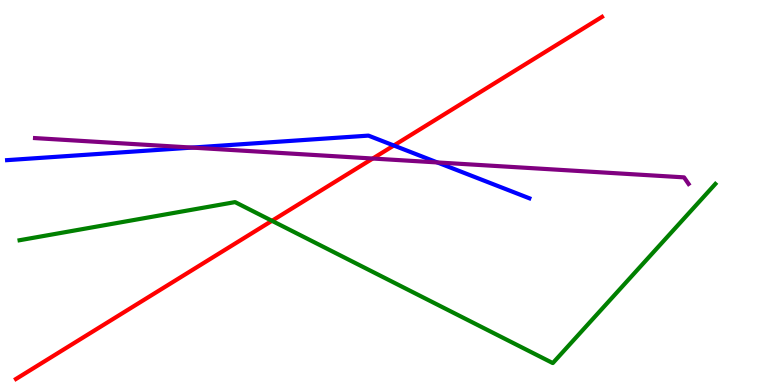[{'lines': ['blue', 'red'], 'intersections': [{'x': 5.08, 'y': 6.22}]}, {'lines': ['green', 'red'], 'intersections': [{'x': 3.51, 'y': 4.26}]}, {'lines': ['purple', 'red'], 'intersections': [{'x': 4.81, 'y': 5.88}]}, {'lines': ['blue', 'green'], 'intersections': []}, {'lines': ['blue', 'purple'], 'intersections': [{'x': 2.48, 'y': 6.17}, {'x': 5.64, 'y': 5.78}]}, {'lines': ['green', 'purple'], 'intersections': []}]